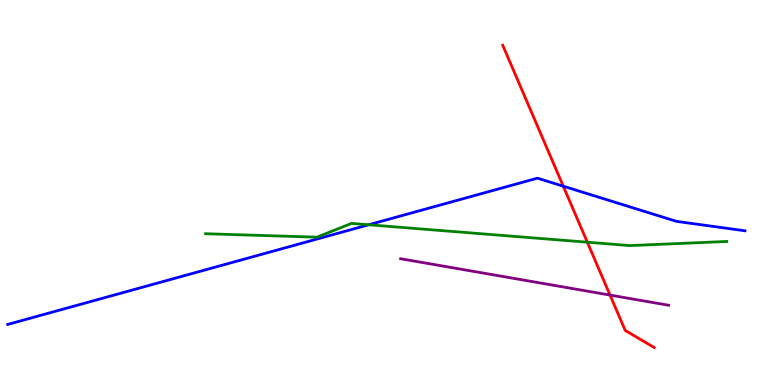[{'lines': ['blue', 'red'], 'intersections': [{'x': 7.27, 'y': 5.16}]}, {'lines': ['green', 'red'], 'intersections': [{'x': 7.58, 'y': 3.71}]}, {'lines': ['purple', 'red'], 'intersections': [{'x': 7.87, 'y': 2.34}]}, {'lines': ['blue', 'green'], 'intersections': [{'x': 4.76, 'y': 4.16}]}, {'lines': ['blue', 'purple'], 'intersections': []}, {'lines': ['green', 'purple'], 'intersections': []}]